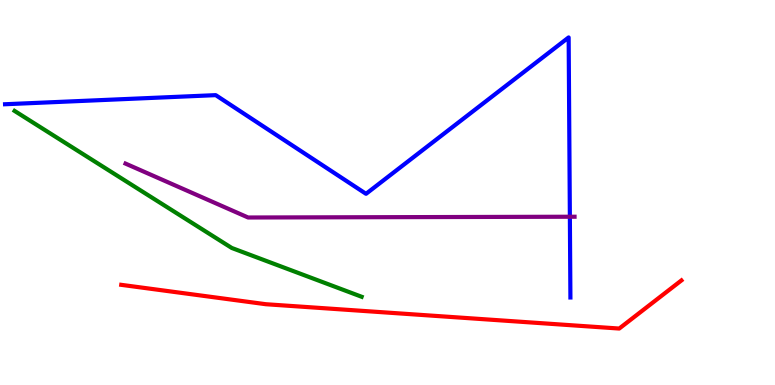[{'lines': ['blue', 'red'], 'intersections': []}, {'lines': ['green', 'red'], 'intersections': []}, {'lines': ['purple', 'red'], 'intersections': []}, {'lines': ['blue', 'green'], 'intersections': []}, {'lines': ['blue', 'purple'], 'intersections': [{'x': 7.35, 'y': 4.37}]}, {'lines': ['green', 'purple'], 'intersections': []}]